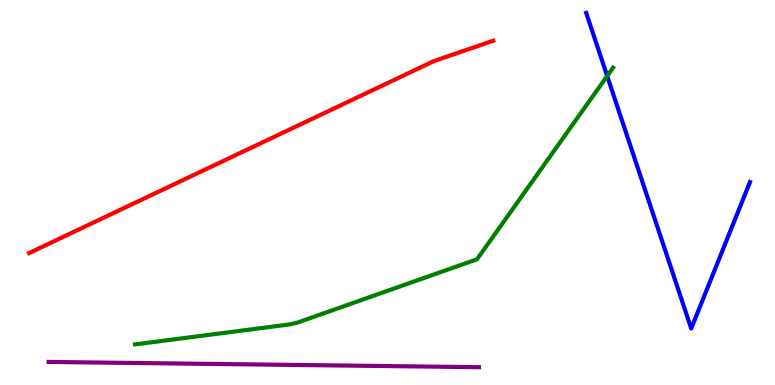[{'lines': ['blue', 'red'], 'intersections': []}, {'lines': ['green', 'red'], 'intersections': []}, {'lines': ['purple', 'red'], 'intersections': []}, {'lines': ['blue', 'green'], 'intersections': [{'x': 7.83, 'y': 8.03}]}, {'lines': ['blue', 'purple'], 'intersections': []}, {'lines': ['green', 'purple'], 'intersections': []}]